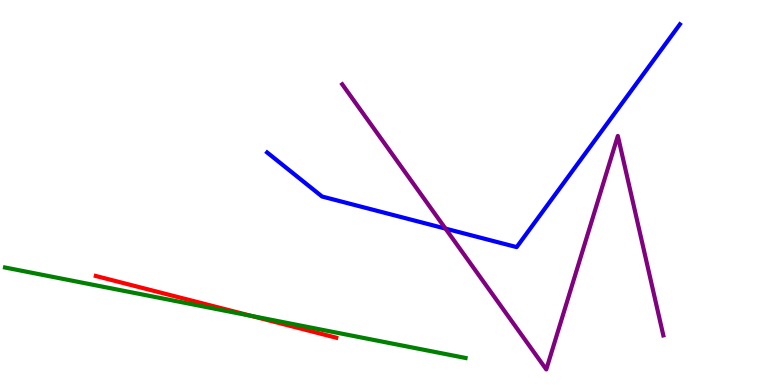[{'lines': ['blue', 'red'], 'intersections': []}, {'lines': ['green', 'red'], 'intersections': [{'x': 3.24, 'y': 1.8}]}, {'lines': ['purple', 'red'], 'intersections': []}, {'lines': ['blue', 'green'], 'intersections': []}, {'lines': ['blue', 'purple'], 'intersections': [{'x': 5.75, 'y': 4.06}]}, {'lines': ['green', 'purple'], 'intersections': []}]